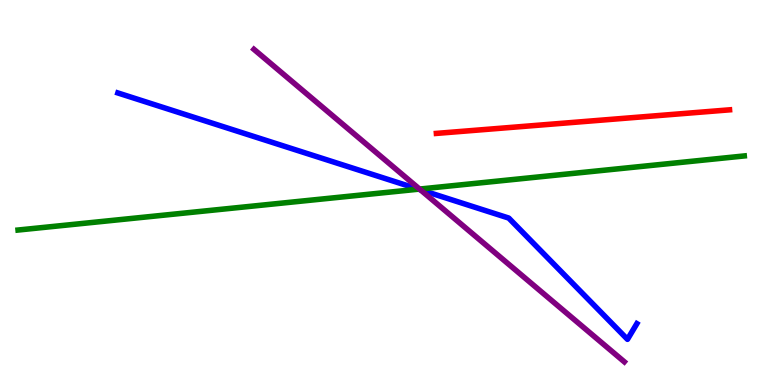[{'lines': ['blue', 'red'], 'intersections': []}, {'lines': ['green', 'red'], 'intersections': []}, {'lines': ['purple', 'red'], 'intersections': []}, {'lines': ['blue', 'green'], 'intersections': [{'x': 5.4, 'y': 5.09}]}, {'lines': ['blue', 'purple'], 'intersections': [{'x': 5.42, 'y': 5.07}]}, {'lines': ['green', 'purple'], 'intersections': [{'x': 5.41, 'y': 5.09}]}]